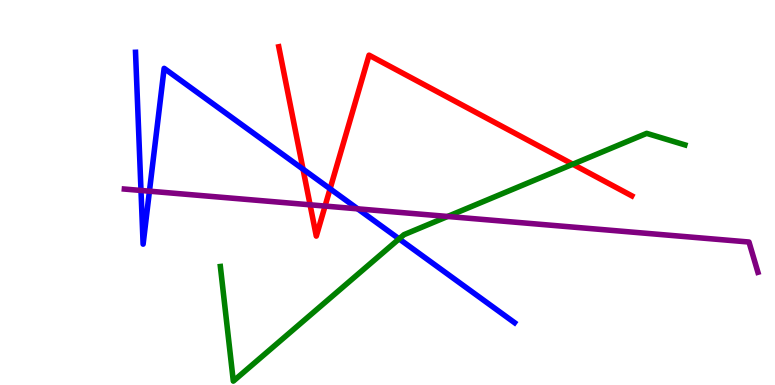[{'lines': ['blue', 'red'], 'intersections': [{'x': 3.91, 'y': 5.61}, {'x': 4.26, 'y': 5.1}]}, {'lines': ['green', 'red'], 'intersections': [{'x': 7.39, 'y': 5.73}]}, {'lines': ['purple', 'red'], 'intersections': [{'x': 4.0, 'y': 4.68}, {'x': 4.19, 'y': 4.65}]}, {'lines': ['blue', 'green'], 'intersections': [{'x': 5.15, 'y': 3.8}]}, {'lines': ['blue', 'purple'], 'intersections': [{'x': 1.82, 'y': 5.05}, {'x': 1.93, 'y': 5.03}, {'x': 4.62, 'y': 4.58}]}, {'lines': ['green', 'purple'], 'intersections': [{'x': 5.78, 'y': 4.38}]}]